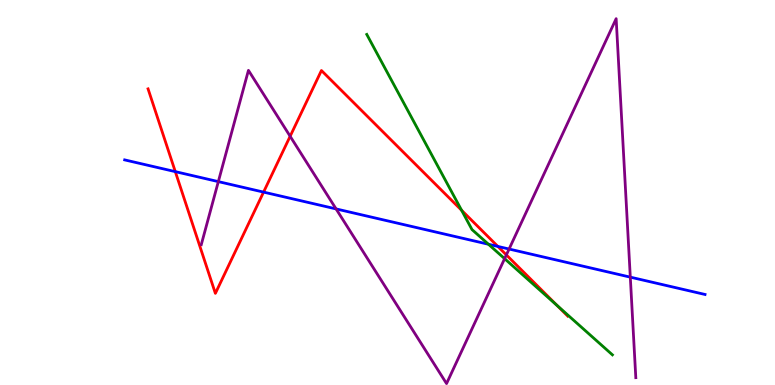[{'lines': ['blue', 'red'], 'intersections': [{'x': 2.26, 'y': 5.54}, {'x': 3.4, 'y': 5.01}, {'x': 6.42, 'y': 3.6}]}, {'lines': ['green', 'red'], 'intersections': [{'x': 5.96, 'y': 4.54}, {'x': 7.19, 'y': 2.07}]}, {'lines': ['purple', 'red'], 'intersections': [{'x': 3.74, 'y': 6.46}, {'x': 6.53, 'y': 3.38}]}, {'lines': ['blue', 'green'], 'intersections': [{'x': 6.3, 'y': 3.66}]}, {'lines': ['blue', 'purple'], 'intersections': [{'x': 2.82, 'y': 5.28}, {'x': 4.34, 'y': 4.57}, {'x': 6.57, 'y': 3.53}, {'x': 8.13, 'y': 2.8}]}, {'lines': ['green', 'purple'], 'intersections': [{'x': 6.51, 'y': 3.28}]}]